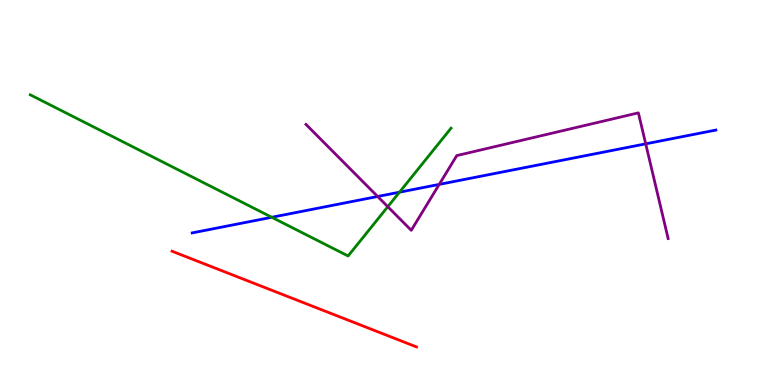[{'lines': ['blue', 'red'], 'intersections': []}, {'lines': ['green', 'red'], 'intersections': []}, {'lines': ['purple', 'red'], 'intersections': []}, {'lines': ['blue', 'green'], 'intersections': [{'x': 3.51, 'y': 4.36}, {'x': 5.15, 'y': 5.01}]}, {'lines': ['blue', 'purple'], 'intersections': [{'x': 4.87, 'y': 4.9}, {'x': 5.67, 'y': 5.21}, {'x': 8.33, 'y': 6.26}]}, {'lines': ['green', 'purple'], 'intersections': [{'x': 5.0, 'y': 4.63}]}]